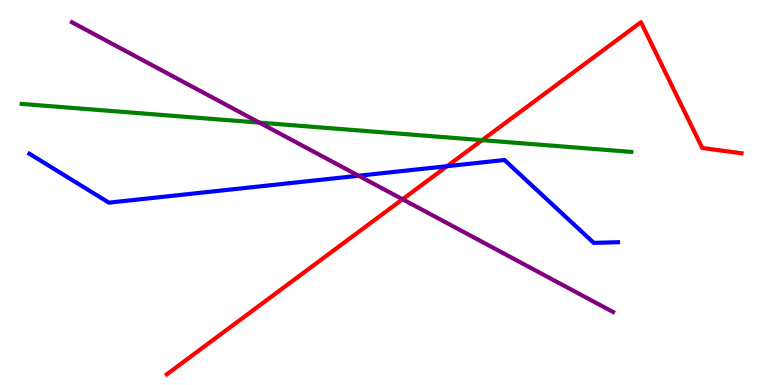[{'lines': ['blue', 'red'], 'intersections': [{'x': 5.77, 'y': 5.68}]}, {'lines': ['green', 'red'], 'intersections': [{'x': 6.22, 'y': 6.36}]}, {'lines': ['purple', 'red'], 'intersections': [{'x': 5.19, 'y': 4.82}]}, {'lines': ['blue', 'green'], 'intersections': []}, {'lines': ['blue', 'purple'], 'intersections': [{'x': 4.63, 'y': 5.44}]}, {'lines': ['green', 'purple'], 'intersections': [{'x': 3.35, 'y': 6.81}]}]